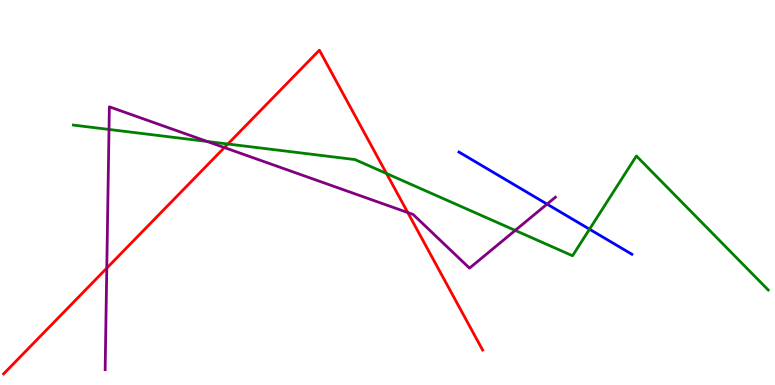[{'lines': ['blue', 'red'], 'intersections': []}, {'lines': ['green', 'red'], 'intersections': [{'x': 2.94, 'y': 6.26}, {'x': 4.99, 'y': 5.49}]}, {'lines': ['purple', 'red'], 'intersections': [{'x': 1.38, 'y': 3.04}, {'x': 2.9, 'y': 6.17}, {'x': 5.26, 'y': 4.48}]}, {'lines': ['blue', 'green'], 'intersections': [{'x': 7.61, 'y': 4.05}]}, {'lines': ['blue', 'purple'], 'intersections': [{'x': 7.06, 'y': 4.7}]}, {'lines': ['green', 'purple'], 'intersections': [{'x': 1.41, 'y': 6.64}, {'x': 2.67, 'y': 6.33}, {'x': 6.65, 'y': 4.02}]}]